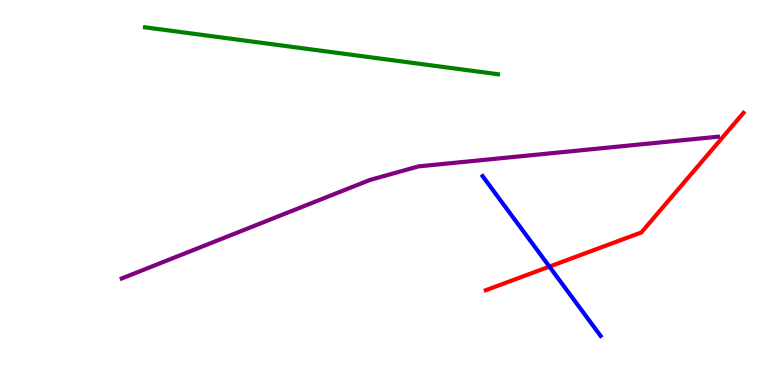[{'lines': ['blue', 'red'], 'intersections': [{'x': 7.09, 'y': 3.08}]}, {'lines': ['green', 'red'], 'intersections': []}, {'lines': ['purple', 'red'], 'intersections': []}, {'lines': ['blue', 'green'], 'intersections': []}, {'lines': ['blue', 'purple'], 'intersections': []}, {'lines': ['green', 'purple'], 'intersections': []}]